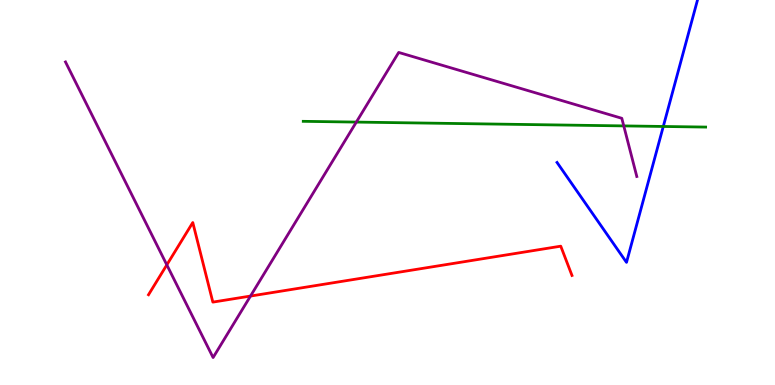[{'lines': ['blue', 'red'], 'intersections': []}, {'lines': ['green', 'red'], 'intersections': []}, {'lines': ['purple', 'red'], 'intersections': [{'x': 2.15, 'y': 3.12}, {'x': 3.23, 'y': 2.31}]}, {'lines': ['blue', 'green'], 'intersections': [{'x': 8.56, 'y': 6.72}]}, {'lines': ['blue', 'purple'], 'intersections': []}, {'lines': ['green', 'purple'], 'intersections': [{'x': 4.6, 'y': 6.83}, {'x': 8.05, 'y': 6.73}]}]